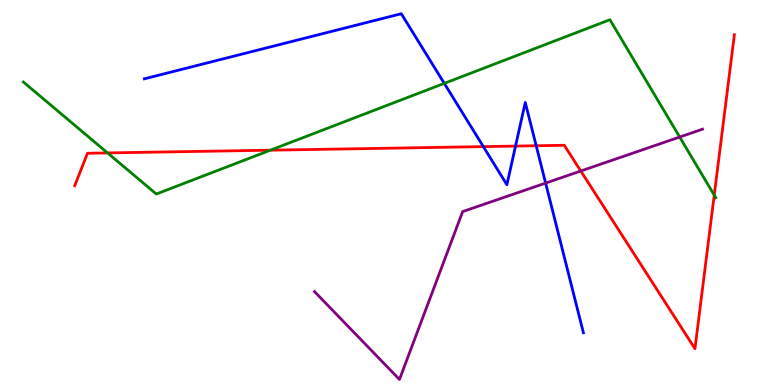[{'lines': ['blue', 'red'], 'intersections': [{'x': 6.24, 'y': 6.19}, {'x': 6.65, 'y': 6.21}, {'x': 6.92, 'y': 6.21}]}, {'lines': ['green', 'red'], 'intersections': [{'x': 1.39, 'y': 6.03}, {'x': 3.49, 'y': 6.1}, {'x': 9.22, 'y': 4.93}]}, {'lines': ['purple', 'red'], 'intersections': [{'x': 7.49, 'y': 5.56}]}, {'lines': ['blue', 'green'], 'intersections': [{'x': 5.73, 'y': 7.83}]}, {'lines': ['blue', 'purple'], 'intersections': [{'x': 7.04, 'y': 5.24}]}, {'lines': ['green', 'purple'], 'intersections': [{'x': 8.77, 'y': 6.44}]}]